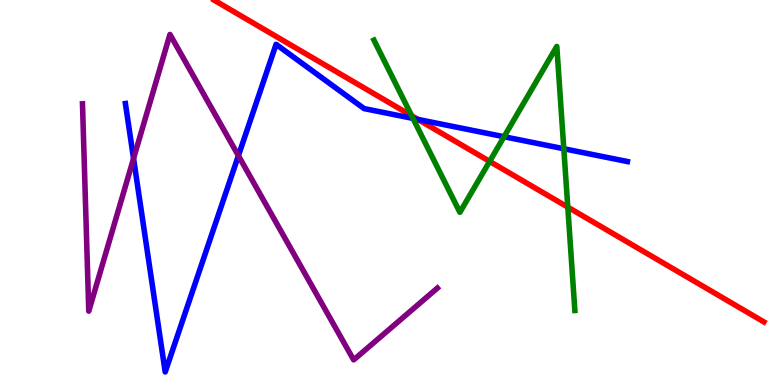[{'lines': ['blue', 'red'], 'intersections': [{'x': 5.39, 'y': 6.9}]}, {'lines': ['green', 'red'], 'intersections': [{'x': 5.31, 'y': 6.99}, {'x': 6.32, 'y': 5.81}, {'x': 7.33, 'y': 4.62}]}, {'lines': ['purple', 'red'], 'intersections': []}, {'lines': ['blue', 'green'], 'intersections': [{'x': 5.33, 'y': 6.92}, {'x': 6.5, 'y': 6.45}, {'x': 7.27, 'y': 6.14}]}, {'lines': ['blue', 'purple'], 'intersections': [{'x': 1.72, 'y': 5.88}, {'x': 3.08, 'y': 5.96}]}, {'lines': ['green', 'purple'], 'intersections': []}]